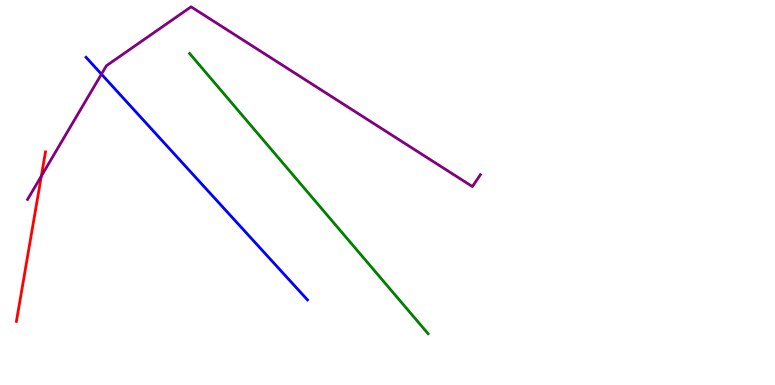[{'lines': ['blue', 'red'], 'intersections': []}, {'lines': ['green', 'red'], 'intersections': []}, {'lines': ['purple', 'red'], 'intersections': [{'x': 0.534, 'y': 5.43}]}, {'lines': ['blue', 'green'], 'intersections': []}, {'lines': ['blue', 'purple'], 'intersections': [{'x': 1.31, 'y': 8.07}]}, {'lines': ['green', 'purple'], 'intersections': []}]